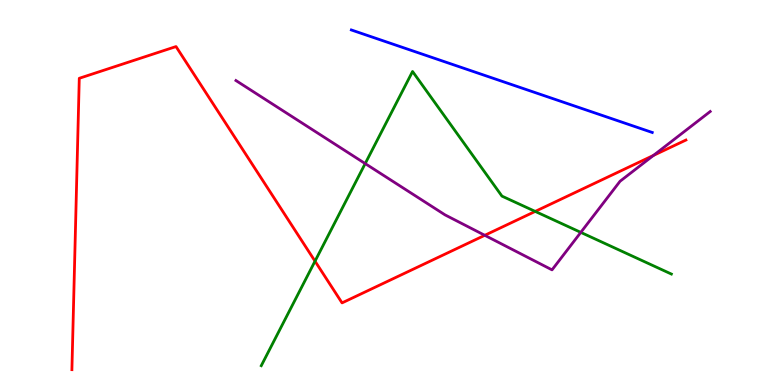[{'lines': ['blue', 'red'], 'intersections': []}, {'lines': ['green', 'red'], 'intersections': [{'x': 4.06, 'y': 3.22}, {'x': 6.91, 'y': 4.51}]}, {'lines': ['purple', 'red'], 'intersections': [{'x': 6.26, 'y': 3.89}, {'x': 8.43, 'y': 5.96}]}, {'lines': ['blue', 'green'], 'intersections': []}, {'lines': ['blue', 'purple'], 'intersections': []}, {'lines': ['green', 'purple'], 'intersections': [{'x': 4.71, 'y': 5.75}, {'x': 7.49, 'y': 3.96}]}]